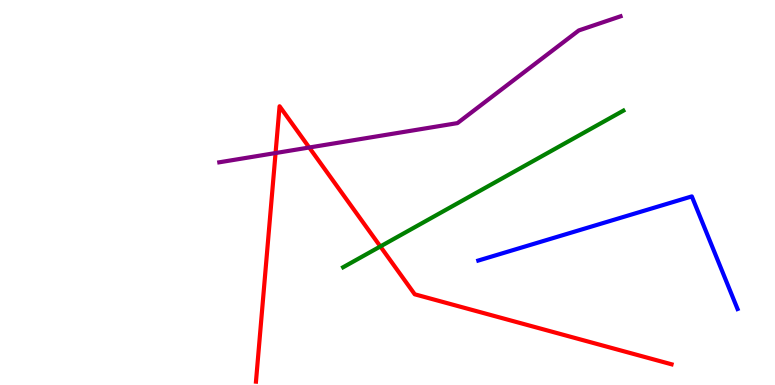[{'lines': ['blue', 'red'], 'intersections': []}, {'lines': ['green', 'red'], 'intersections': [{'x': 4.91, 'y': 3.6}]}, {'lines': ['purple', 'red'], 'intersections': [{'x': 3.56, 'y': 6.02}, {'x': 3.99, 'y': 6.17}]}, {'lines': ['blue', 'green'], 'intersections': []}, {'lines': ['blue', 'purple'], 'intersections': []}, {'lines': ['green', 'purple'], 'intersections': []}]